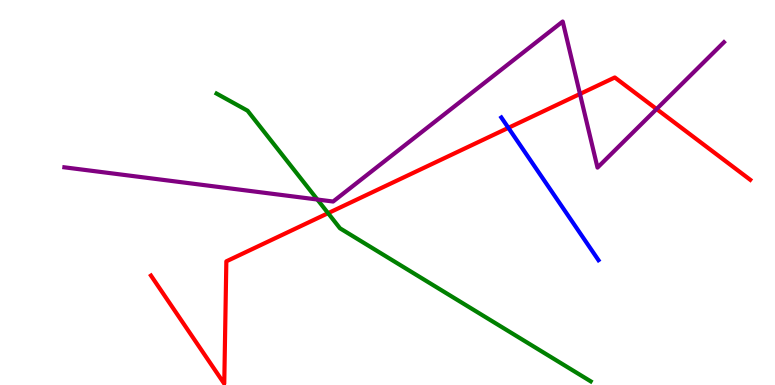[{'lines': ['blue', 'red'], 'intersections': [{'x': 6.56, 'y': 6.68}]}, {'lines': ['green', 'red'], 'intersections': [{'x': 4.23, 'y': 4.46}]}, {'lines': ['purple', 'red'], 'intersections': [{'x': 7.48, 'y': 7.56}, {'x': 8.47, 'y': 7.17}]}, {'lines': ['blue', 'green'], 'intersections': []}, {'lines': ['blue', 'purple'], 'intersections': []}, {'lines': ['green', 'purple'], 'intersections': [{'x': 4.1, 'y': 4.82}]}]